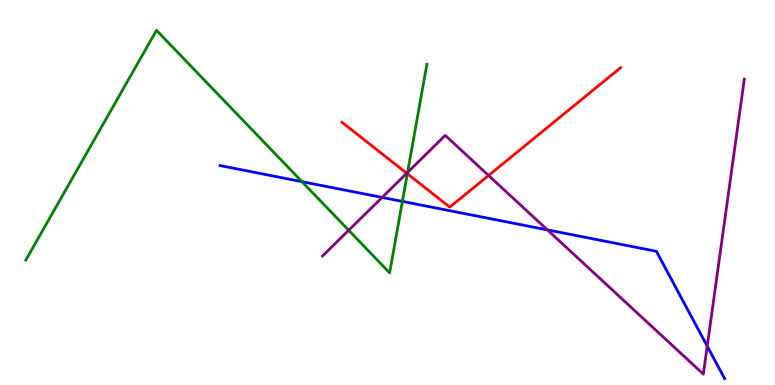[{'lines': ['blue', 'red'], 'intersections': []}, {'lines': ['green', 'red'], 'intersections': [{'x': 5.26, 'y': 5.49}]}, {'lines': ['purple', 'red'], 'intersections': [{'x': 5.25, 'y': 5.5}, {'x': 6.3, 'y': 5.44}]}, {'lines': ['blue', 'green'], 'intersections': [{'x': 3.9, 'y': 5.28}, {'x': 5.19, 'y': 4.77}]}, {'lines': ['blue', 'purple'], 'intersections': [{'x': 4.93, 'y': 4.87}, {'x': 7.06, 'y': 4.03}, {'x': 9.13, 'y': 1.01}]}, {'lines': ['green', 'purple'], 'intersections': [{'x': 4.5, 'y': 4.02}, {'x': 5.26, 'y': 5.52}]}]